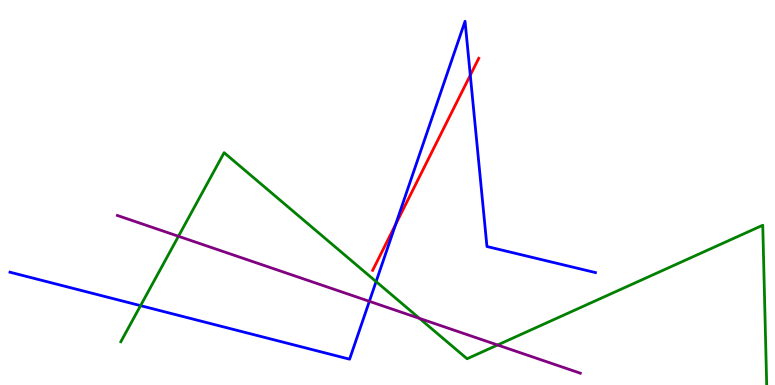[{'lines': ['blue', 'red'], 'intersections': [{'x': 5.1, 'y': 4.17}, {'x': 6.07, 'y': 8.05}]}, {'lines': ['green', 'red'], 'intersections': []}, {'lines': ['purple', 'red'], 'intersections': []}, {'lines': ['blue', 'green'], 'intersections': [{'x': 1.81, 'y': 2.06}, {'x': 4.85, 'y': 2.69}]}, {'lines': ['blue', 'purple'], 'intersections': [{'x': 4.77, 'y': 2.17}]}, {'lines': ['green', 'purple'], 'intersections': [{'x': 2.3, 'y': 3.86}, {'x': 5.41, 'y': 1.73}, {'x': 6.42, 'y': 1.04}]}]